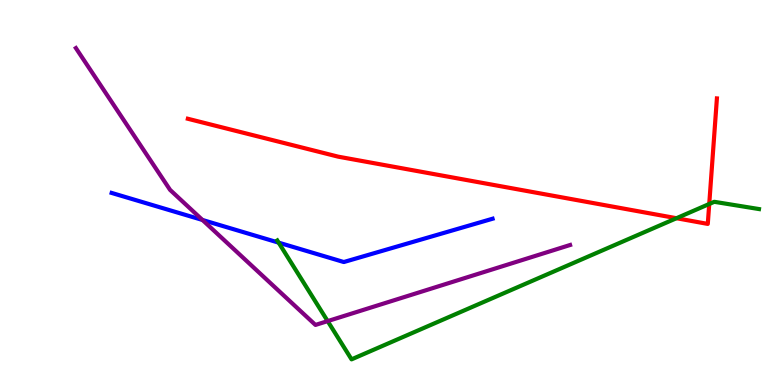[{'lines': ['blue', 'red'], 'intersections': []}, {'lines': ['green', 'red'], 'intersections': [{'x': 8.73, 'y': 4.33}, {'x': 9.15, 'y': 4.7}]}, {'lines': ['purple', 'red'], 'intersections': []}, {'lines': ['blue', 'green'], 'intersections': [{'x': 3.6, 'y': 3.7}]}, {'lines': ['blue', 'purple'], 'intersections': [{'x': 2.61, 'y': 4.29}]}, {'lines': ['green', 'purple'], 'intersections': [{'x': 4.23, 'y': 1.66}]}]